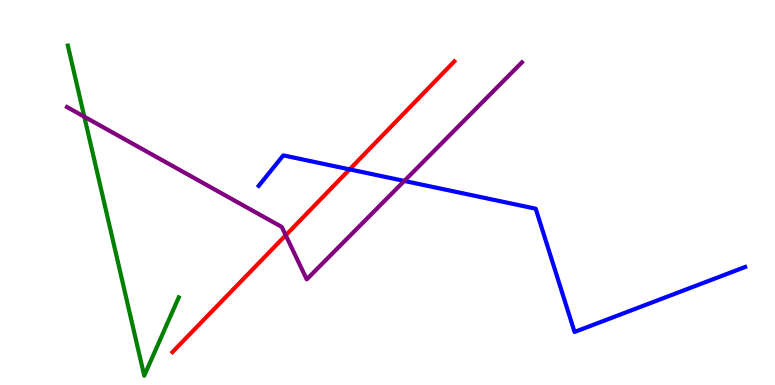[{'lines': ['blue', 'red'], 'intersections': [{'x': 4.51, 'y': 5.6}]}, {'lines': ['green', 'red'], 'intersections': []}, {'lines': ['purple', 'red'], 'intersections': [{'x': 3.69, 'y': 3.89}]}, {'lines': ['blue', 'green'], 'intersections': []}, {'lines': ['blue', 'purple'], 'intersections': [{'x': 5.22, 'y': 5.3}]}, {'lines': ['green', 'purple'], 'intersections': [{'x': 1.09, 'y': 6.97}]}]